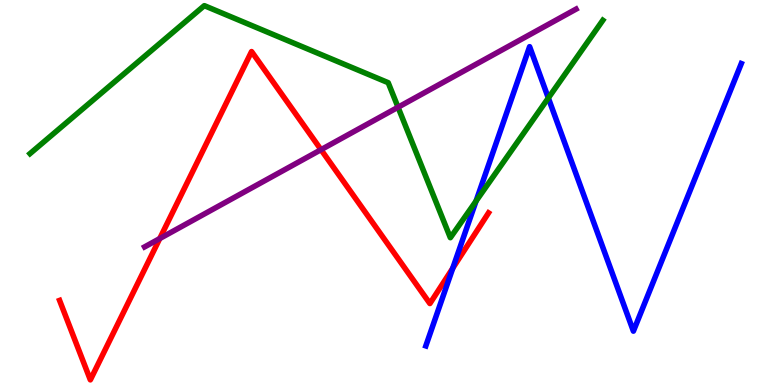[{'lines': ['blue', 'red'], 'intersections': [{'x': 5.84, 'y': 3.03}]}, {'lines': ['green', 'red'], 'intersections': []}, {'lines': ['purple', 'red'], 'intersections': [{'x': 2.06, 'y': 3.8}, {'x': 4.14, 'y': 6.11}]}, {'lines': ['blue', 'green'], 'intersections': [{'x': 6.14, 'y': 4.78}, {'x': 7.08, 'y': 7.45}]}, {'lines': ['blue', 'purple'], 'intersections': []}, {'lines': ['green', 'purple'], 'intersections': [{'x': 5.14, 'y': 7.21}]}]